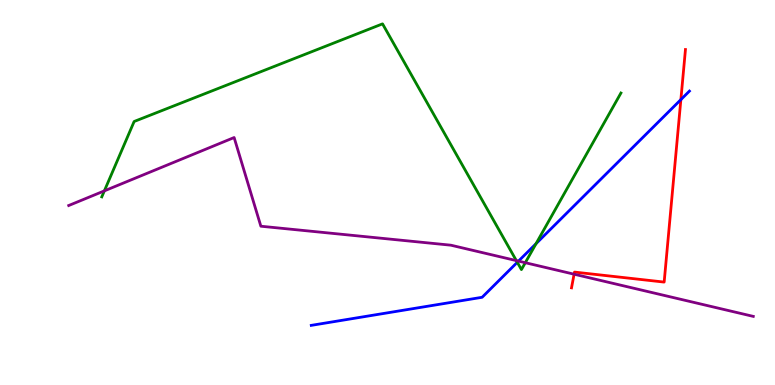[{'lines': ['blue', 'red'], 'intersections': [{'x': 8.79, 'y': 7.41}]}, {'lines': ['green', 'red'], 'intersections': []}, {'lines': ['purple', 'red'], 'intersections': [{'x': 7.41, 'y': 2.88}]}, {'lines': ['blue', 'green'], 'intersections': [{'x': 6.67, 'y': 3.19}, {'x': 6.92, 'y': 3.67}]}, {'lines': ['blue', 'purple'], 'intersections': [{'x': 6.69, 'y': 3.22}]}, {'lines': ['green', 'purple'], 'intersections': [{'x': 1.35, 'y': 5.04}, {'x': 6.66, 'y': 3.23}, {'x': 6.78, 'y': 3.18}]}]